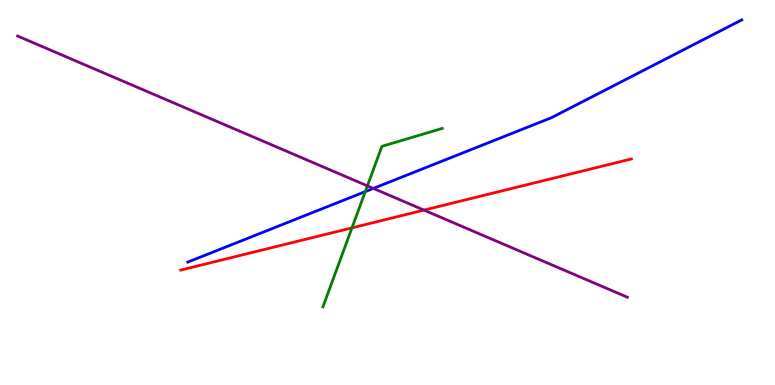[{'lines': ['blue', 'red'], 'intersections': []}, {'lines': ['green', 'red'], 'intersections': [{'x': 4.54, 'y': 4.08}]}, {'lines': ['purple', 'red'], 'intersections': [{'x': 5.47, 'y': 4.54}]}, {'lines': ['blue', 'green'], 'intersections': [{'x': 4.71, 'y': 5.02}]}, {'lines': ['blue', 'purple'], 'intersections': [{'x': 4.82, 'y': 5.11}]}, {'lines': ['green', 'purple'], 'intersections': [{'x': 4.74, 'y': 5.17}]}]